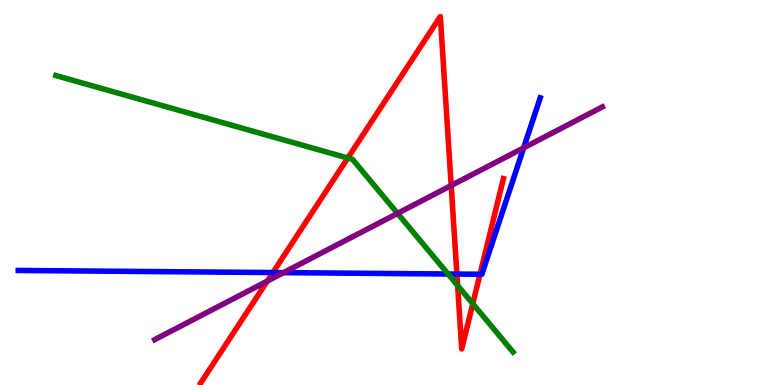[{'lines': ['blue', 'red'], 'intersections': [{'x': 3.52, 'y': 2.92}, {'x': 5.9, 'y': 2.88}, {'x': 6.19, 'y': 2.88}]}, {'lines': ['green', 'red'], 'intersections': [{'x': 4.49, 'y': 5.9}, {'x': 5.9, 'y': 2.58}, {'x': 6.1, 'y': 2.11}]}, {'lines': ['purple', 'red'], 'intersections': [{'x': 3.45, 'y': 2.7}, {'x': 5.82, 'y': 5.18}]}, {'lines': ['blue', 'green'], 'intersections': [{'x': 5.78, 'y': 2.88}]}, {'lines': ['blue', 'purple'], 'intersections': [{'x': 3.66, 'y': 2.92}, {'x': 6.76, 'y': 6.16}]}, {'lines': ['green', 'purple'], 'intersections': [{'x': 5.13, 'y': 4.46}]}]